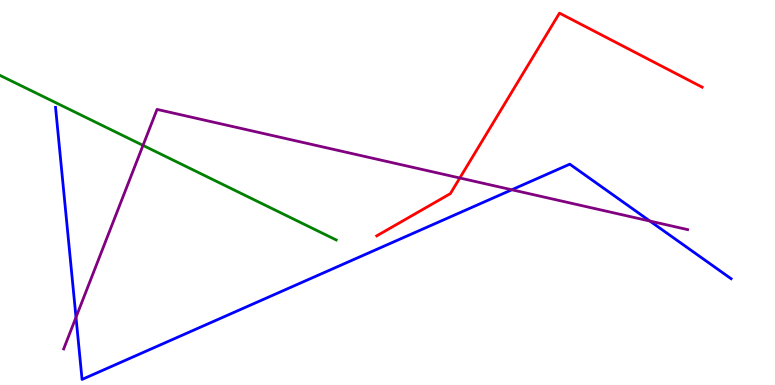[{'lines': ['blue', 'red'], 'intersections': []}, {'lines': ['green', 'red'], 'intersections': []}, {'lines': ['purple', 'red'], 'intersections': [{'x': 5.93, 'y': 5.38}]}, {'lines': ['blue', 'green'], 'intersections': []}, {'lines': ['blue', 'purple'], 'intersections': [{'x': 0.981, 'y': 1.76}, {'x': 6.6, 'y': 5.07}, {'x': 8.39, 'y': 4.26}]}, {'lines': ['green', 'purple'], 'intersections': [{'x': 1.85, 'y': 6.22}]}]